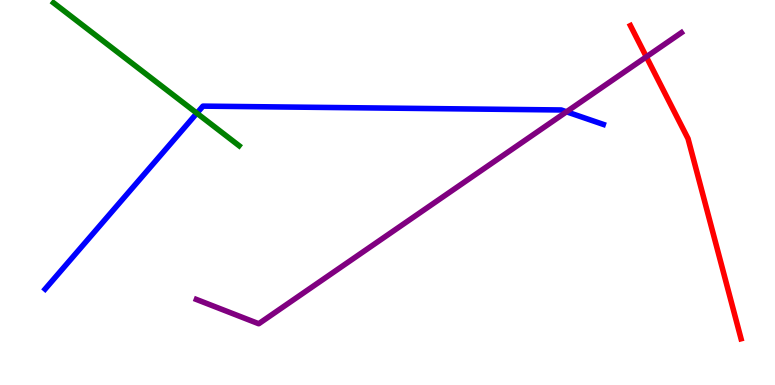[{'lines': ['blue', 'red'], 'intersections': []}, {'lines': ['green', 'red'], 'intersections': []}, {'lines': ['purple', 'red'], 'intersections': [{'x': 8.34, 'y': 8.52}]}, {'lines': ['blue', 'green'], 'intersections': [{'x': 2.54, 'y': 7.06}]}, {'lines': ['blue', 'purple'], 'intersections': [{'x': 7.31, 'y': 7.1}]}, {'lines': ['green', 'purple'], 'intersections': []}]